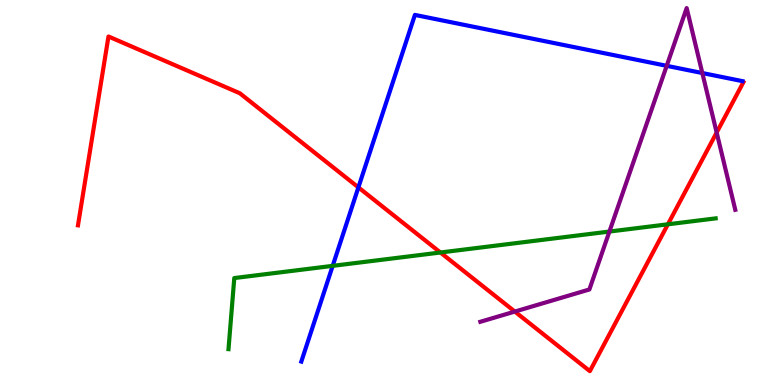[{'lines': ['blue', 'red'], 'intersections': [{'x': 4.62, 'y': 5.13}]}, {'lines': ['green', 'red'], 'intersections': [{'x': 5.68, 'y': 3.44}, {'x': 8.62, 'y': 4.17}]}, {'lines': ['purple', 'red'], 'intersections': [{'x': 6.64, 'y': 1.91}, {'x': 9.25, 'y': 6.56}]}, {'lines': ['blue', 'green'], 'intersections': [{'x': 4.29, 'y': 3.09}]}, {'lines': ['blue', 'purple'], 'intersections': [{'x': 8.6, 'y': 8.29}, {'x': 9.06, 'y': 8.1}]}, {'lines': ['green', 'purple'], 'intersections': [{'x': 7.86, 'y': 3.99}]}]